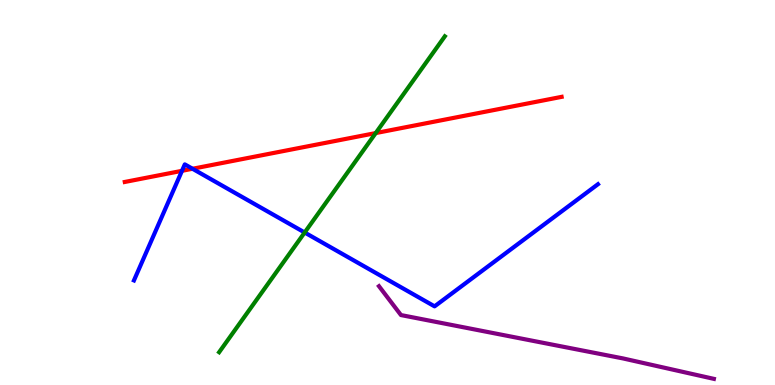[{'lines': ['blue', 'red'], 'intersections': [{'x': 2.35, 'y': 5.56}, {'x': 2.48, 'y': 5.62}]}, {'lines': ['green', 'red'], 'intersections': [{'x': 4.85, 'y': 6.54}]}, {'lines': ['purple', 'red'], 'intersections': []}, {'lines': ['blue', 'green'], 'intersections': [{'x': 3.93, 'y': 3.96}]}, {'lines': ['blue', 'purple'], 'intersections': []}, {'lines': ['green', 'purple'], 'intersections': []}]